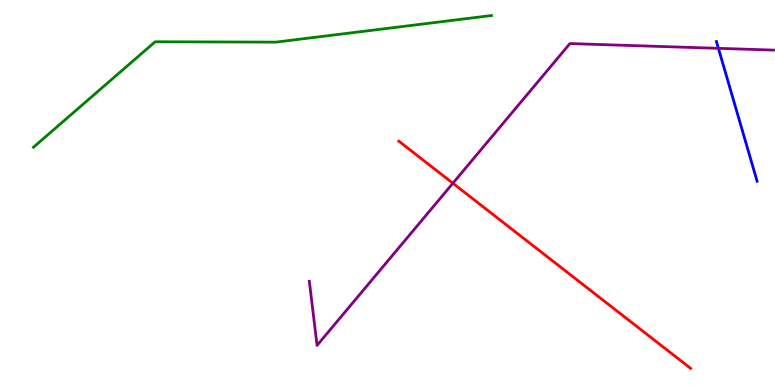[{'lines': ['blue', 'red'], 'intersections': []}, {'lines': ['green', 'red'], 'intersections': []}, {'lines': ['purple', 'red'], 'intersections': [{'x': 5.84, 'y': 5.24}]}, {'lines': ['blue', 'green'], 'intersections': []}, {'lines': ['blue', 'purple'], 'intersections': [{'x': 9.27, 'y': 8.74}]}, {'lines': ['green', 'purple'], 'intersections': []}]